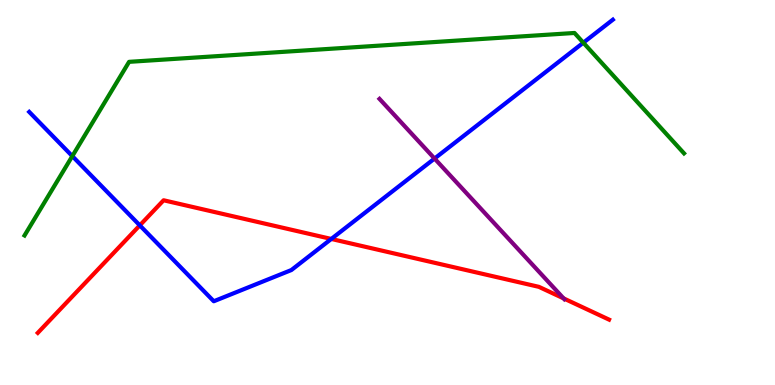[{'lines': ['blue', 'red'], 'intersections': [{'x': 1.8, 'y': 4.15}, {'x': 4.27, 'y': 3.79}]}, {'lines': ['green', 'red'], 'intersections': []}, {'lines': ['purple', 'red'], 'intersections': [{'x': 7.27, 'y': 2.25}]}, {'lines': ['blue', 'green'], 'intersections': [{'x': 0.933, 'y': 5.94}, {'x': 7.53, 'y': 8.89}]}, {'lines': ['blue', 'purple'], 'intersections': [{'x': 5.61, 'y': 5.88}]}, {'lines': ['green', 'purple'], 'intersections': []}]